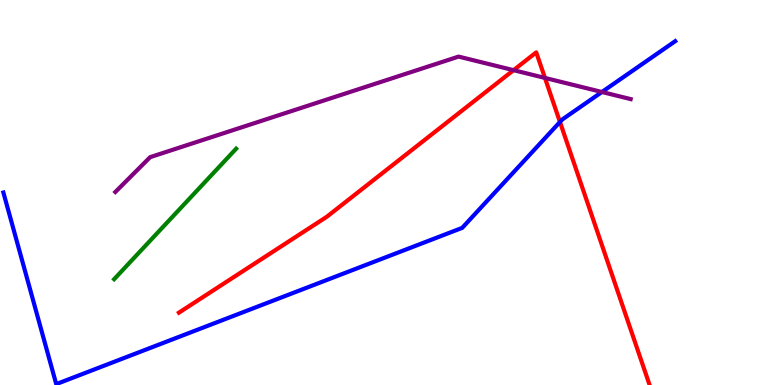[{'lines': ['blue', 'red'], 'intersections': [{'x': 7.23, 'y': 6.83}]}, {'lines': ['green', 'red'], 'intersections': []}, {'lines': ['purple', 'red'], 'intersections': [{'x': 6.63, 'y': 8.18}, {'x': 7.03, 'y': 7.98}]}, {'lines': ['blue', 'green'], 'intersections': []}, {'lines': ['blue', 'purple'], 'intersections': [{'x': 7.77, 'y': 7.61}]}, {'lines': ['green', 'purple'], 'intersections': []}]